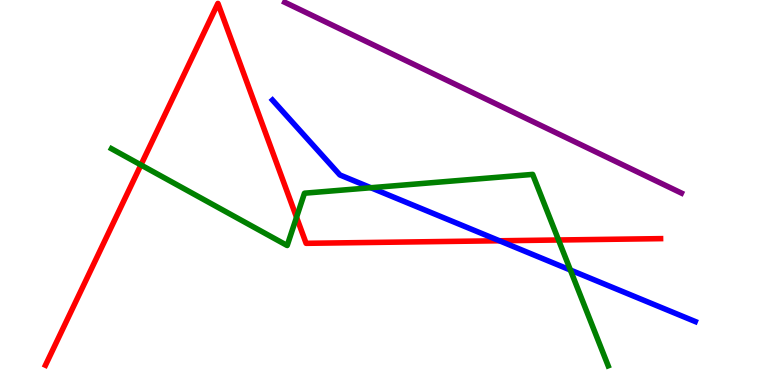[{'lines': ['blue', 'red'], 'intersections': [{'x': 6.44, 'y': 3.75}]}, {'lines': ['green', 'red'], 'intersections': [{'x': 1.82, 'y': 5.72}, {'x': 3.83, 'y': 4.36}, {'x': 7.21, 'y': 3.77}]}, {'lines': ['purple', 'red'], 'intersections': []}, {'lines': ['blue', 'green'], 'intersections': [{'x': 4.79, 'y': 5.12}, {'x': 7.36, 'y': 2.99}]}, {'lines': ['blue', 'purple'], 'intersections': []}, {'lines': ['green', 'purple'], 'intersections': []}]